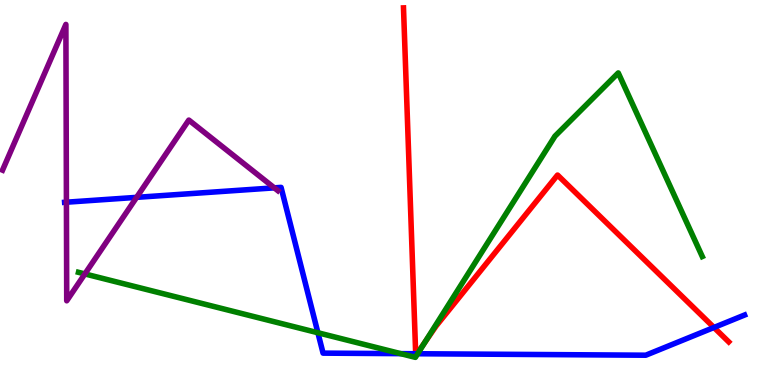[{'lines': ['blue', 'red'], 'intersections': [{'x': 5.36, 'y': 0.812}, {'x': 5.38, 'y': 0.812}, {'x': 9.21, 'y': 1.49}]}, {'lines': ['green', 'red'], 'intersections': [{'x': 5.49, 'y': 1.12}]}, {'lines': ['purple', 'red'], 'intersections': []}, {'lines': ['blue', 'green'], 'intersections': [{'x': 4.1, 'y': 1.36}, {'x': 5.17, 'y': 0.815}, {'x': 5.39, 'y': 0.812}]}, {'lines': ['blue', 'purple'], 'intersections': [{'x': 0.857, 'y': 4.75}, {'x': 1.76, 'y': 4.87}, {'x': 3.54, 'y': 5.12}]}, {'lines': ['green', 'purple'], 'intersections': [{'x': 1.1, 'y': 2.88}]}]